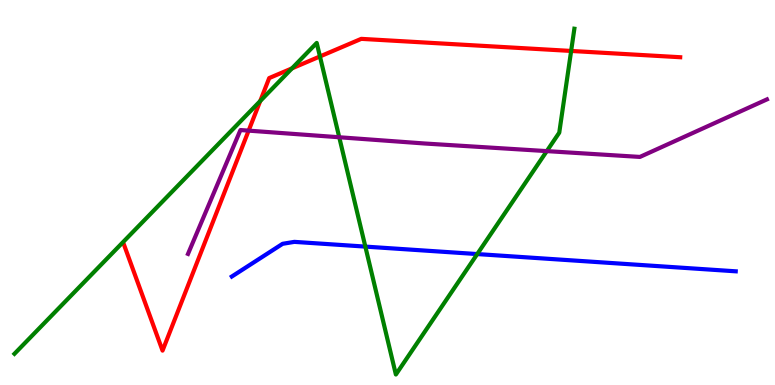[{'lines': ['blue', 'red'], 'intersections': []}, {'lines': ['green', 'red'], 'intersections': [{'x': 3.36, 'y': 7.38}, {'x': 3.77, 'y': 8.22}, {'x': 4.13, 'y': 8.53}, {'x': 7.37, 'y': 8.68}]}, {'lines': ['purple', 'red'], 'intersections': [{'x': 3.21, 'y': 6.61}]}, {'lines': ['blue', 'green'], 'intersections': [{'x': 4.71, 'y': 3.59}, {'x': 6.16, 'y': 3.4}]}, {'lines': ['blue', 'purple'], 'intersections': []}, {'lines': ['green', 'purple'], 'intersections': [{'x': 4.38, 'y': 6.43}, {'x': 7.06, 'y': 6.07}]}]